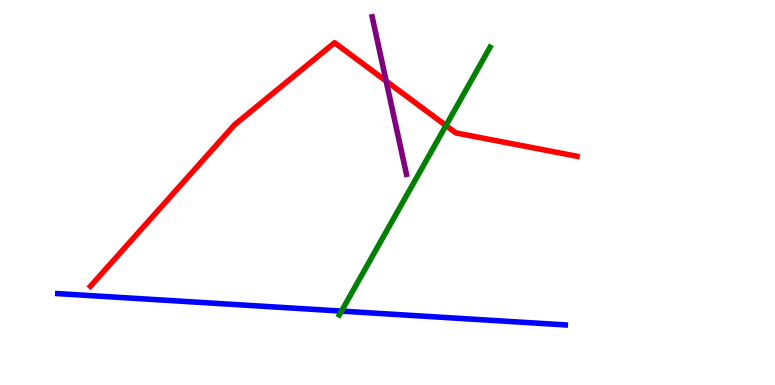[{'lines': ['blue', 'red'], 'intersections': []}, {'lines': ['green', 'red'], 'intersections': [{'x': 5.75, 'y': 6.74}]}, {'lines': ['purple', 'red'], 'intersections': [{'x': 4.98, 'y': 7.89}]}, {'lines': ['blue', 'green'], 'intersections': [{'x': 4.41, 'y': 1.92}]}, {'lines': ['blue', 'purple'], 'intersections': []}, {'lines': ['green', 'purple'], 'intersections': []}]